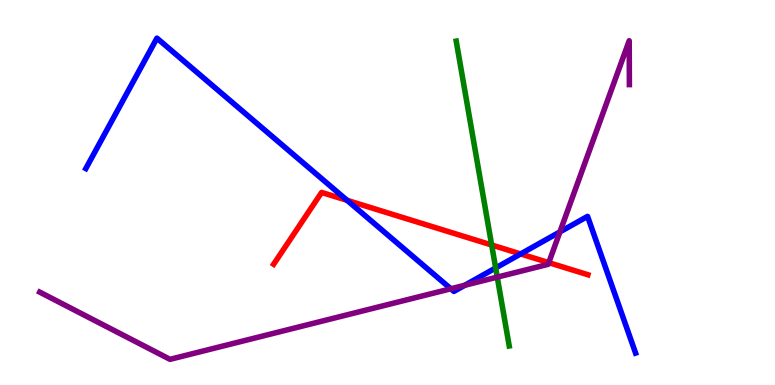[{'lines': ['blue', 'red'], 'intersections': [{'x': 4.48, 'y': 4.8}, {'x': 6.72, 'y': 3.4}]}, {'lines': ['green', 'red'], 'intersections': [{'x': 6.34, 'y': 3.64}]}, {'lines': ['purple', 'red'], 'intersections': [{'x': 7.08, 'y': 3.18}]}, {'lines': ['blue', 'green'], 'intersections': [{'x': 6.4, 'y': 3.04}]}, {'lines': ['blue', 'purple'], 'intersections': [{'x': 5.82, 'y': 2.5}, {'x': 6.0, 'y': 2.59}, {'x': 7.22, 'y': 3.98}]}, {'lines': ['green', 'purple'], 'intersections': [{'x': 6.42, 'y': 2.8}]}]